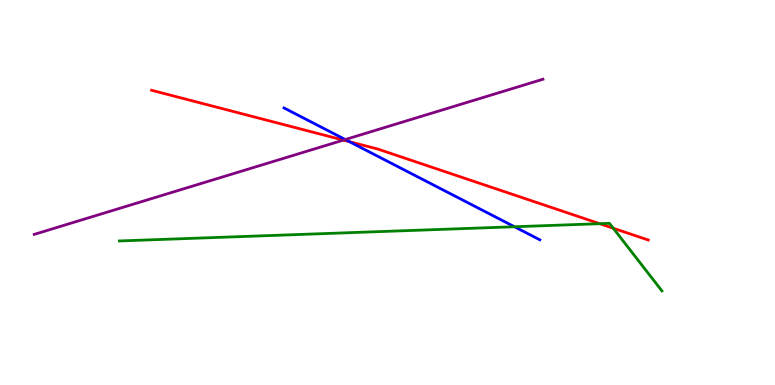[{'lines': ['blue', 'red'], 'intersections': [{'x': 4.51, 'y': 6.32}]}, {'lines': ['green', 'red'], 'intersections': [{'x': 7.74, 'y': 4.19}, {'x': 7.91, 'y': 4.07}]}, {'lines': ['purple', 'red'], 'intersections': [{'x': 4.43, 'y': 6.36}]}, {'lines': ['blue', 'green'], 'intersections': [{'x': 6.64, 'y': 4.11}]}, {'lines': ['blue', 'purple'], 'intersections': [{'x': 4.46, 'y': 6.38}]}, {'lines': ['green', 'purple'], 'intersections': []}]